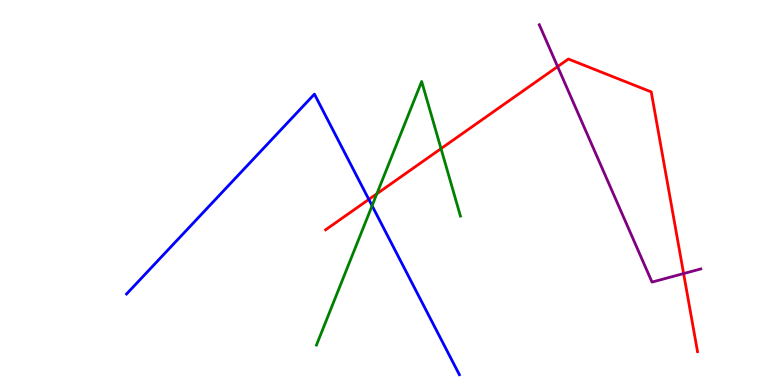[{'lines': ['blue', 'red'], 'intersections': [{'x': 4.76, 'y': 4.82}]}, {'lines': ['green', 'red'], 'intersections': [{'x': 4.86, 'y': 4.97}, {'x': 5.69, 'y': 6.14}]}, {'lines': ['purple', 'red'], 'intersections': [{'x': 7.2, 'y': 8.27}, {'x': 8.82, 'y': 2.89}]}, {'lines': ['blue', 'green'], 'intersections': [{'x': 4.8, 'y': 4.66}]}, {'lines': ['blue', 'purple'], 'intersections': []}, {'lines': ['green', 'purple'], 'intersections': []}]